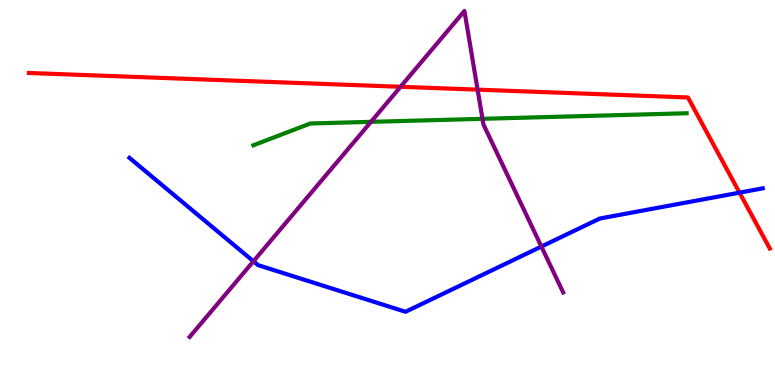[{'lines': ['blue', 'red'], 'intersections': [{'x': 9.54, 'y': 5.0}]}, {'lines': ['green', 'red'], 'intersections': []}, {'lines': ['purple', 'red'], 'intersections': [{'x': 5.17, 'y': 7.75}, {'x': 6.16, 'y': 7.67}]}, {'lines': ['blue', 'green'], 'intersections': []}, {'lines': ['blue', 'purple'], 'intersections': [{'x': 3.27, 'y': 3.21}, {'x': 6.99, 'y': 3.6}]}, {'lines': ['green', 'purple'], 'intersections': [{'x': 4.79, 'y': 6.84}, {'x': 6.23, 'y': 6.91}]}]